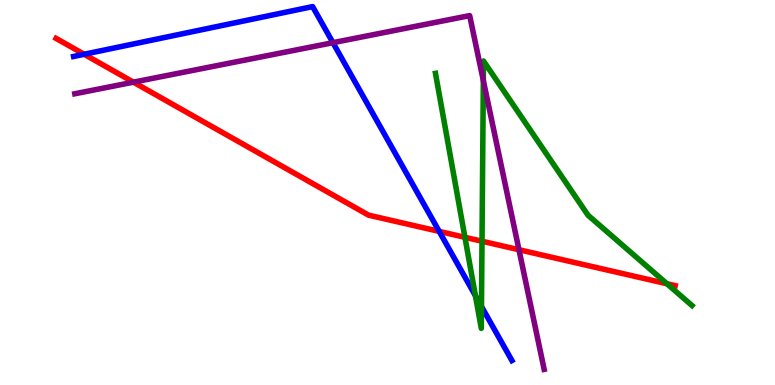[{'lines': ['blue', 'red'], 'intersections': [{'x': 1.09, 'y': 8.59}, {'x': 5.67, 'y': 3.99}]}, {'lines': ['green', 'red'], 'intersections': [{'x': 6.0, 'y': 3.84}, {'x': 6.22, 'y': 3.73}, {'x': 8.61, 'y': 2.63}]}, {'lines': ['purple', 'red'], 'intersections': [{'x': 1.72, 'y': 7.87}, {'x': 6.7, 'y': 3.51}]}, {'lines': ['blue', 'green'], 'intersections': [{'x': 6.13, 'y': 2.32}, {'x': 6.21, 'y': 2.04}]}, {'lines': ['blue', 'purple'], 'intersections': [{'x': 4.3, 'y': 8.89}]}, {'lines': ['green', 'purple'], 'intersections': [{'x': 6.24, 'y': 7.91}]}]